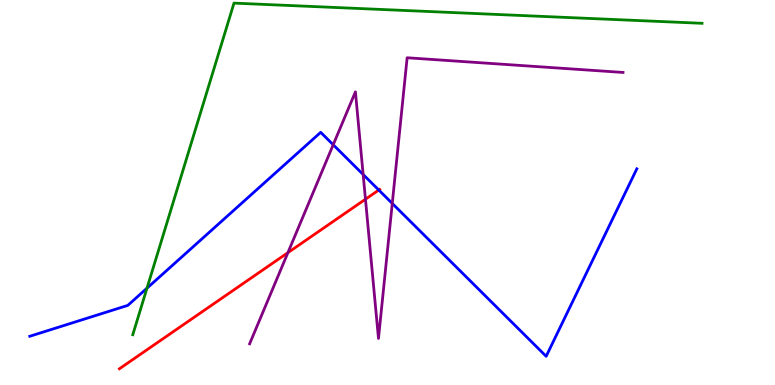[{'lines': ['blue', 'red'], 'intersections': [{'x': 4.89, 'y': 5.06}]}, {'lines': ['green', 'red'], 'intersections': []}, {'lines': ['purple', 'red'], 'intersections': [{'x': 3.71, 'y': 3.44}, {'x': 4.72, 'y': 4.83}]}, {'lines': ['blue', 'green'], 'intersections': [{'x': 1.9, 'y': 2.51}]}, {'lines': ['blue', 'purple'], 'intersections': [{'x': 4.3, 'y': 6.24}, {'x': 4.69, 'y': 5.47}, {'x': 5.06, 'y': 4.72}]}, {'lines': ['green', 'purple'], 'intersections': []}]